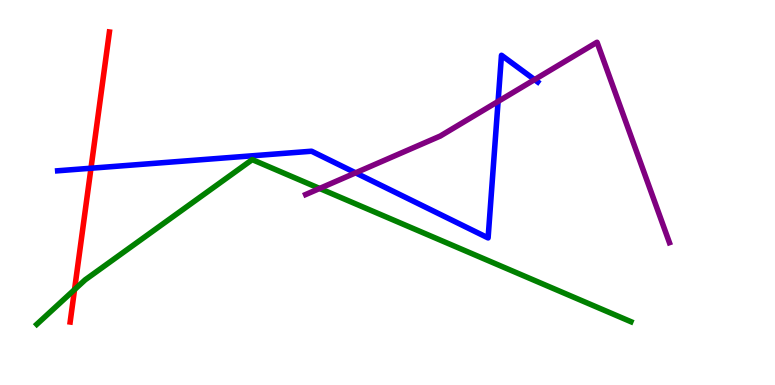[{'lines': ['blue', 'red'], 'intersections': [{'x': 1.17, 'y': 5.63}]}, {'lines': ['green', 'red'], 'intersections': [{'x': 0.962, 'y': 2.48}]}, {'lines': ['purple', 'red'], 'intersections': []}, {'lines': ['blue', 'green'], 'intersections': []}, {'lines': ['blue', 'purple'], 'intersections': [{'x': 4.59, 'y': 5.51}, {'x': 6.43, 'y': 7.37}, {'x': 6.9, 'y': 7.93}]}, {'lines': ['green', 'purple'], 'intersections': [{'x': 4.12, 'y': 5.1}]}]